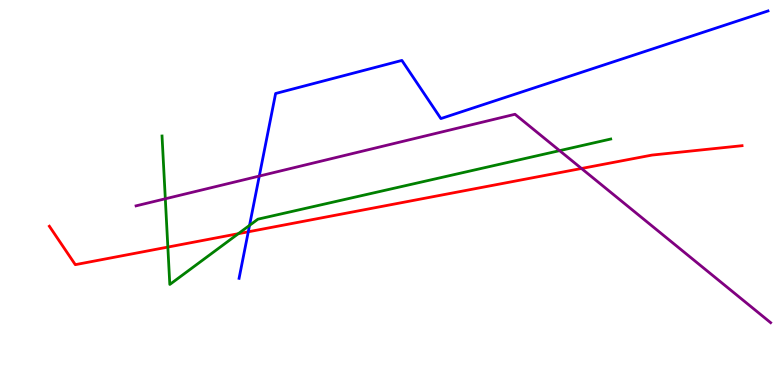[{'lines': ['blue', 'red'], 'intersections': [{'x': 3.2, 'y': 3.98}]}, {'lines': ['green', 'red'], 'intersections': [{'x': 2.17, 'y': 3.58}, {'x': 3.08, 'y': 3.93}]}, {'lines': ['purple', 'red'], 'intersections': [{'x': 7.5, 'y': 5.62}]}, {'lines': ['blue', 'green'], 'intersections': [{'x': 3.22, 'y': 4.15}]}, {'lines': ['blue', 'purple'], 'intersections': [{'x': 3.35, 'y': 5.43}]}, {'lines': ['green', 'purple'], 'intersections': [{'x': 2.13, 'y': 4.84}, {'x': 7.22, 'y': 6.09}]}]